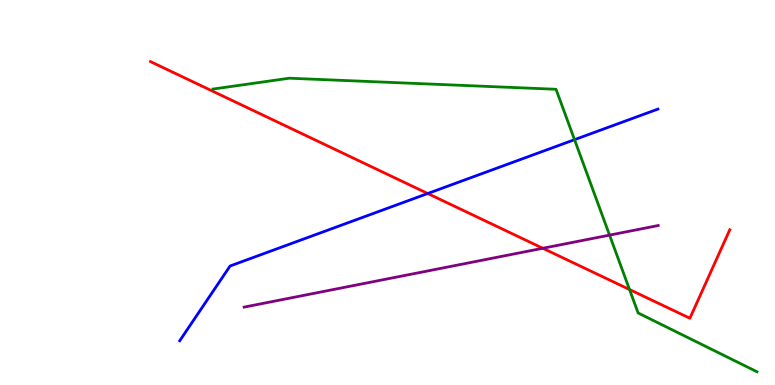[{'lines': ['blue', 'red'], 'intersections': [{'x': 5.52, 'y': 4.97}]}, {'lines': ['green', 'red'], 'intersections': [{'x': 8.12, 'y': 2.48}]}, {'lines': ['purple', 'red'], 'intersections': [{'x': 7.0, 'y': 3.55}]}, {'lines': ['blue', 'green'], 'intersections': [{'x': 7.41, 'y': 6.37}]}, {'lines': ['blue', 'purple'], 'intersections': []}, {'lines': ['green', 'purple'], 'intersections': [{'x': 7.87, 'y': 3.89}]}]